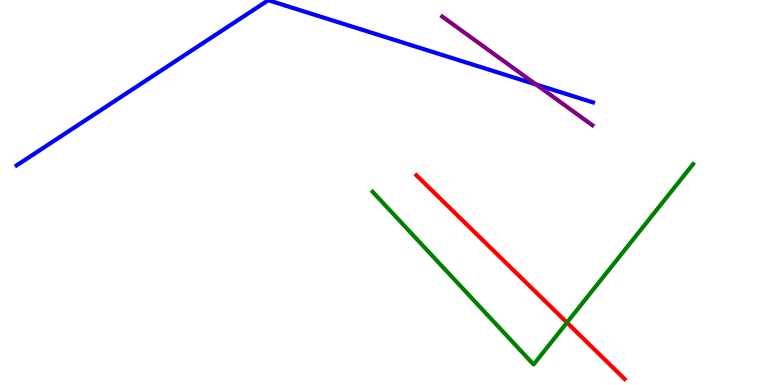[{'lines': ['blue', 'red'], 'intersections': []}, {'lines': ['green', 'red'], 'intersections': [{'x': 7.32, 'y': 1.62}]}, {'lines': ['purple', 'red'], 'intersections': []}, {'lines': ['blue', 'green'], 'intersections': []}, {'lines': ['blue', 'purple'], 'intersections': [{'x': 6.92, 'y': 7.81}]}, {'lines': ['green', 'purple'], 'intersections': []}]